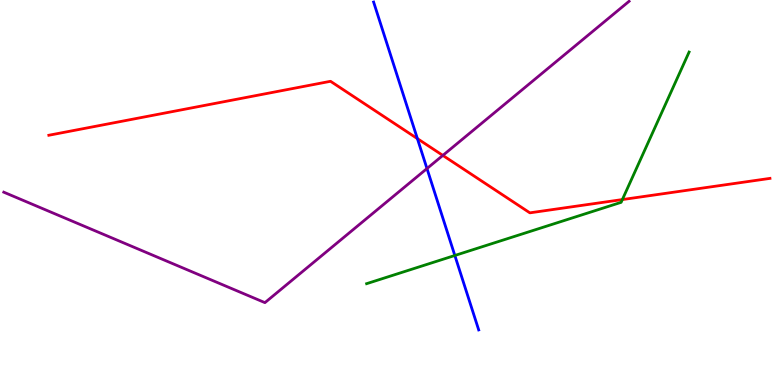[{'lines': ['blue', 'red'], 'intersections': [{'x': 5.39, 'y': 6.4}]}, {'lines': ['green', 'red'], 'intersections': [{'x': 8.03, 'y': 4.82}]}, {'lines': ['purple', 'red'], 'intersections': [{'x': 5.71, 'y': 5.96}]}, {'lines': ['blue', 'green'], 'intersections': [{'x': 5.87, 'y': 3.36}]}, {'lines': ['blue', 'purple'], 'intersections': [{'x': 5.51, 'y': 5.62}]}, {'lines': ['green', 'purple'], 'intersections': []}]